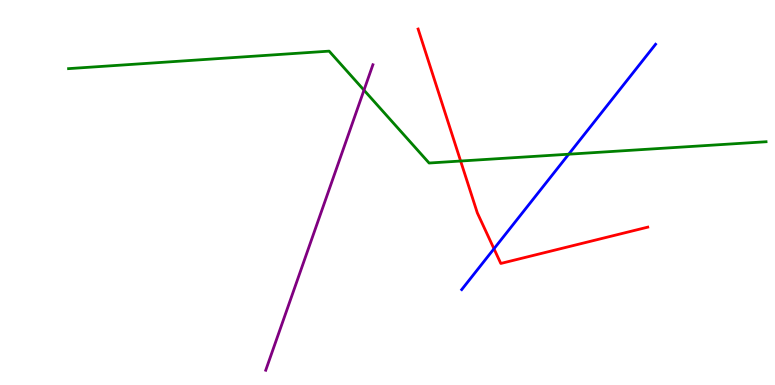[{'lines': ['blue', 'red'], 'intersections': [{'x': 6.37, 'y': 3.54}]}, {'lines': ['green', 'red'], 'intersections': [{'x': 5.94, 'y': 5.82}]}, {'lines': ['purple', 'red'], 'intersections': []}, {'lines': ['blue', 'green'], 'intersections': [{'x': 7.34, 'y': 5.99}]}, {'lines': ['blue', 'purple'], 'intersections': []}, {'lines': ['green', 'purple'], 'intersections': [{'x': 4.7, 'y': 7.66}]}]